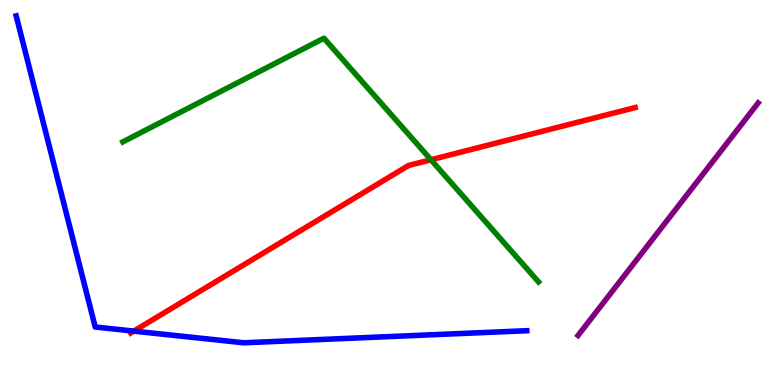[{'lines': ['blue', 'red'], 'intersections': [{'x': 1.73, 'y': 1.4}]}, {'lines': ['green', 'red'], 'intersections': [{'x': 5.56, 'y': 5.85}]}, {'lines': ['purple', 'red'], 'intersections': []}, {'lines': ['blue', 'green'], 'intersections': []}, {'lines': ['blue', 'purple'], 'intersections': []}, {'lines': ['green', 'purple'], 'intersections': []}]